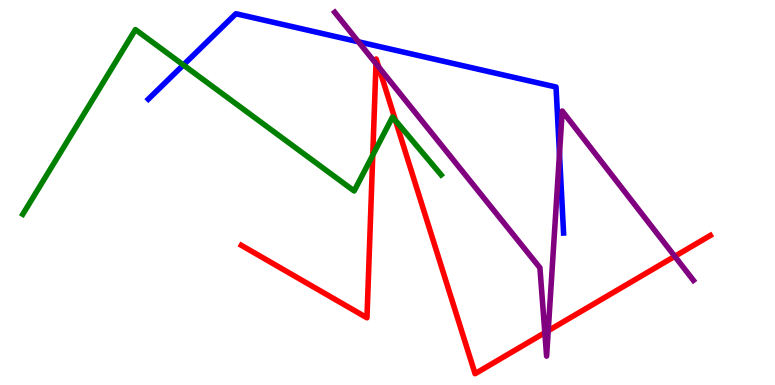[{'lines': ['blue', 'red'], 'intersections': []}, {'lines': ['green', 'red'], 'intersections': [{'x': 4.81, 'y': 5.97}, {'x': 5.1, 'y': 6.87}]}, {'lines': ['purple', 'red'], 'intersections': [{'x': 4.85, 'y': 8.35}, {'x': 4.89, 'y': 8.26}, {'x': 7.03, 'y': 1.36}, {'x': 7.07, 'y': 1.41}, {'x': 8.71, 'y': 3.34}]}, {'lines': ['blue', 'green'], 'intersections': [{'x': 2.37, 'y': 8.31}]}, {'lines': ['blue', 'purple'], 'intersections': [{'x': 4.62, 'y': 8.91}, {'x': 7.22, 'y': 6.0}]}, {'lines': ['green', 'purple'], 'intersections': []}]